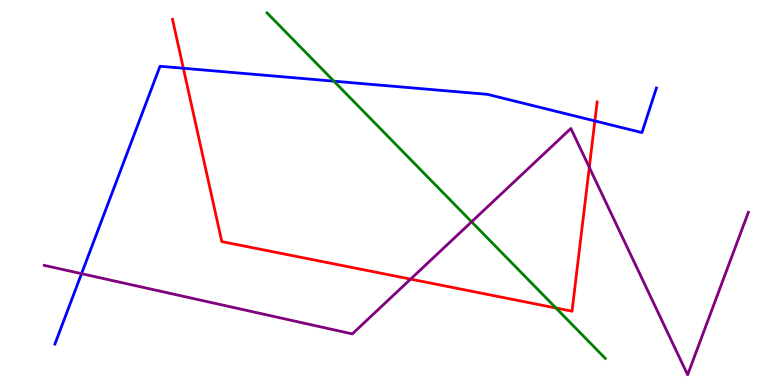[{'lines': ['blue', 'red'], 'intersections': [{'x': 2.37, 'y': 8.23}, {'x': 7.68, 'y': 6.86}]}, {'lines': ['green', 'red'], 'intersections': [{'x': 7.17, 'y': 2.0}]}, {'lines': ['purple', 'red'], 'intersections': [{'x': 5.3, 'y': 2.75}, {'x': 7.6, 'y': 5.65}]}, {'lines': ['blue', 'green'], 'intersections': [{'x': 4.31, 'y': 7.89}]}, {'lines': ['blue', 'purple'], 'intersections': [{'x': 1.05, 'y': 2.89}]}, {'lines': ['green', 'purple'], 'intersections': [{'x': 6.08, 'y': 4.24}]}]